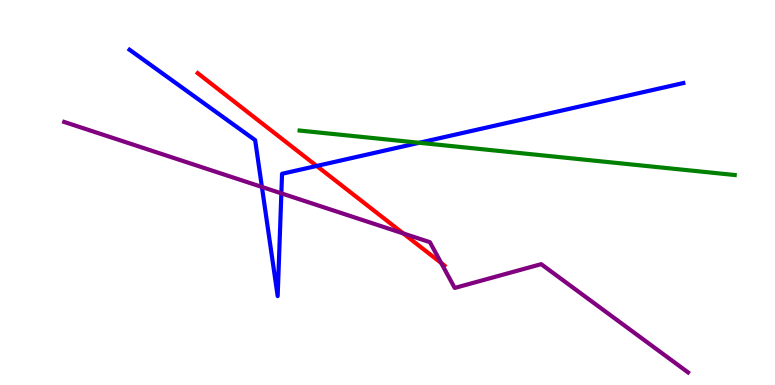[{'lines': ['blue', 'red'], 'intersections': [{'x': 4.09, 'y': 5.69}]}, {'lines': ['green', 'red'], 'intersections': []}, {'lines': ['purple', 'red'], 'intersections': [{'x': 5.2, 'y': 3.94}, {'x': 5.69, 'y': 3.17}]}, {'lines': ['blue', 'green'], 'intersections': [{'x': 5.41, 'y': 6.29}]}, {'lines': ['blue', 'purple'], 'intersections': [{'x': 3.38, 'y': 5.14}, {'x': 3.63, 'y': 4.98}]}, {'lines': ['green', 'purple'], 'intersections': []}]